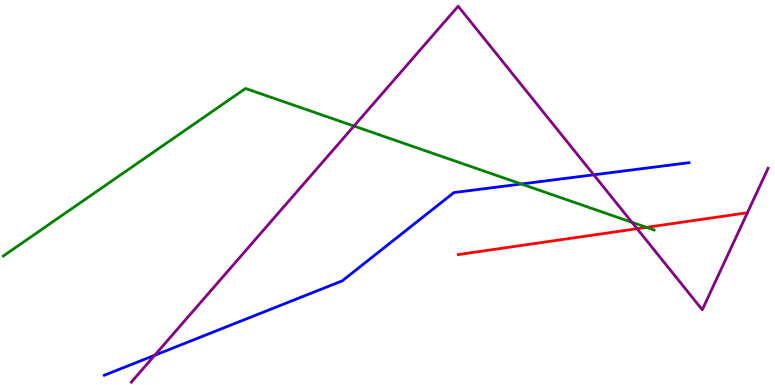[{'lines': ['blue', 'red'], 'intersections': []}, {'lines': ['green', 'red'], 'intersections': [{'x': 8.34, 'y': 4.09}]}, {'lines': ['purple', 'red'], 'intersections': [{'x': 8.22, 'y': 4.06}]}, {'lines': ['blue', 'green'], 'intersections': [{'x': 6.73, 'y': 5.22}]}, {'lines': ['blue', 'purple'], 'intersections': [{'x': 2.0, 'y': 0.772}, {'x': 7.66, 'y': 5.46}]}, {'lines': ['green', 'purple'], 'intersections': [{'x': 4.57, 'y': 6.73}, {'x': 8.15, 'y': 4.23}]}]